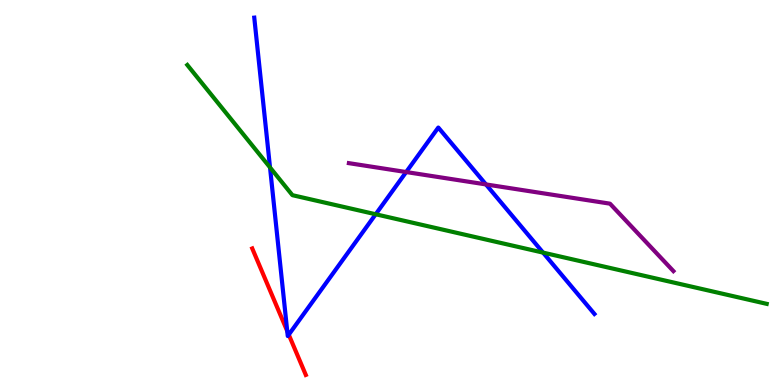[{'lines': ['blue', 'red'], 'intersections': [{'x': 3.71, 'y': 1.4}, {'x': 3.73, 'y': 1.31}]}, {'lines': ['green', 'red'], 'intersections': []}, {'lines': ['purple', 'red'], 'intersections': []}, {'lines': ['blue', 'green'], 'intersections': [{'x': 3.48, 'y': 5.65}, {'x': 4.85, 'y': 4.43}, {'x': 7.01, 'y': 3.44}]}, {'lines': ['blue', 'purple'], 'intersections': [{'x': 5.24, 'y': 5.53}, {'x': 6.27, 'y': 5.21}]}, {'lines': ['green', 'purple'], 'intersections': []}]